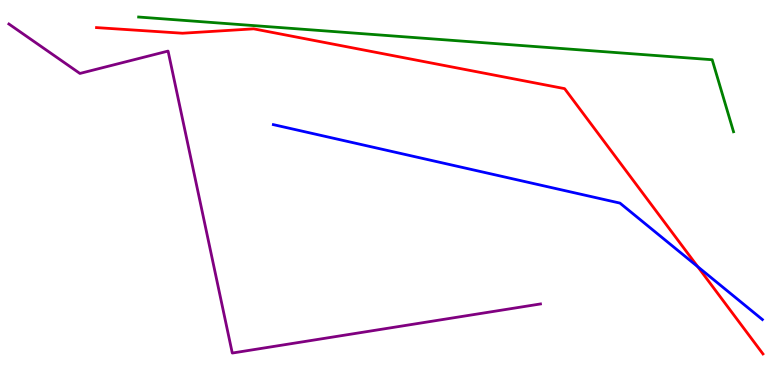[{'lines': ['blue', 'red'], 'intersections': [{'x': 9.0, 'y': 3.07}]}, {'lines': ['green', 'red'], 'intersections': []}, {'lines': ['purple', 'red'], 'intersections': []}, {'lines': ['blue', 'green'], 'intersections': []}, {'lines': ['blue', 'purple'], 'intersections': []}, {'lines': ['green', 'purple'], 'intersections': []}]